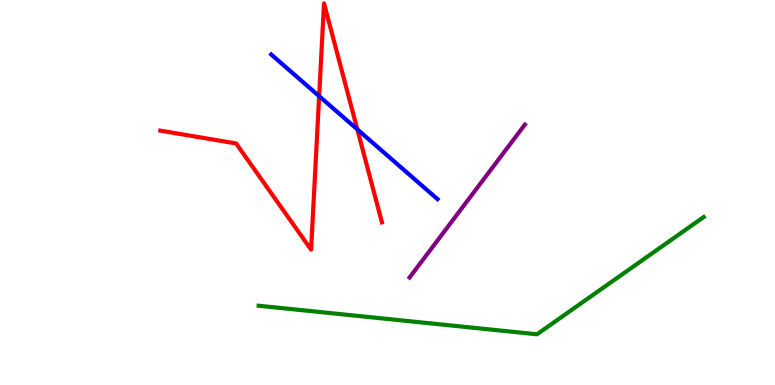[{'lines': ['blue', 'red'], 'intersections': [{'x': 4.12, 'y': 7.5}, {'x': 4.61, 'y': 6.64}]}, {'lines': ['green', 'red'], 'intersections': []}, {'lines': ['purple', 'red'], 'intersections': []}, {'lines': ['blue', 'green'], 'intersections': []}, {'lines': ['blue', 'purple'], 'intersections': []}, {'lines': ['green', 'purple'], 'intersections': []}]